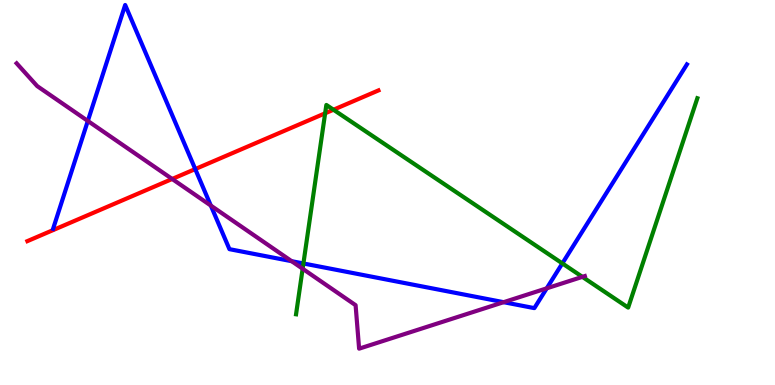[{'lines': ['blue', 'red'], 'intersections': [{'x': 2.52, 'y': 5.61}]}, {'lines': ['green', 'red'], 'intersections': [{'x': 4.2, 'y': 7.06}, {'x': 4.3, 'y': 7.15}]}, {'lines': ['purple', 'red'], 'intersections': [{'x': 2.22, 'y': 5.35}]}, {'lines': ['blue', 'green'], 'intersections': [{'x': 3.91, 'y': 3.16}, {'x': 7.26, 'y': 3.16}]}, {'lines': ['blue', 'purple'], 'intersections': [{'x': 1.13, 'y': 6.86}, {'x': 2.72, 'y': 4.66}, {'x': 3.76, 'y': 3.22}, {'x': 6.5, 'y': 2.15}, {'x': 7.05, 'y': 2.51}]}, {'lines': ['green', 'purple'], 'intersections': [{'x': 3.91, 'y': 3.02}, {'x': 7.51, 'y': 2.81}]}]